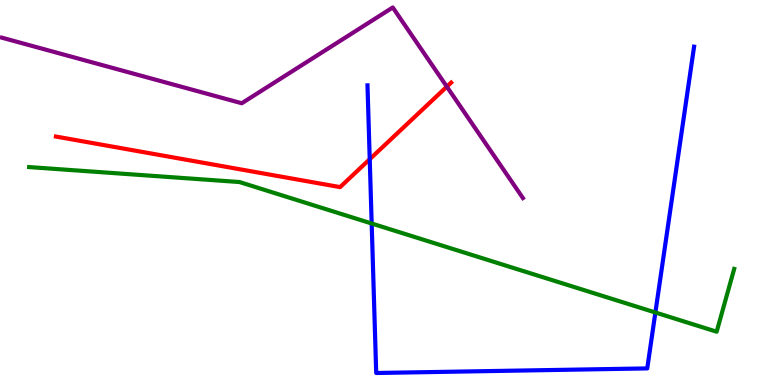[{'lines': ['blue', 'red'], 'intersections': [{'x': 4.77, 'y': 5.86}]}, {'lines': ['green', 'red'], 'intersections': []}, {'lines': ['purple', 'red'], 'intersections': [{'x': 5.77, 'y': 7.75}]}, {'lines': ['blue', 'green'], 'intersections': [{'x': 4.8, 'y': 4.19}, {'x': 8.46, 'y': 1.88}]}, {'lines': ['blue', 'purple'], 'intersections': []}, {'lines': ['green', 'purple'], 'intersections': []}]